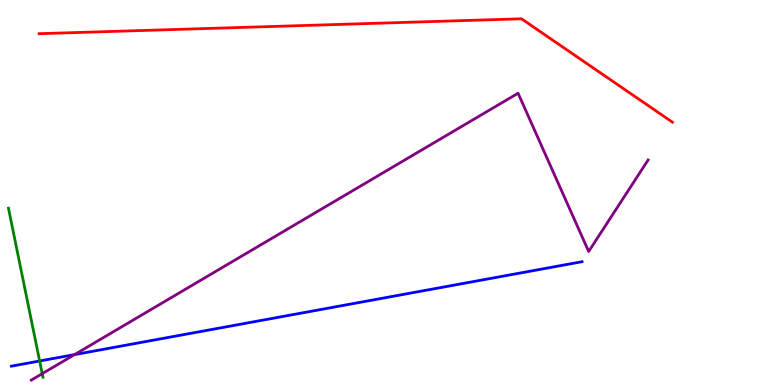[{'lines': ['blue', 'red'], 'intersections': []}, {'lines': ['green', 'red'], 'intersections': []}, {'lines': ['purple', 'red'], 'intersections': []}, {'lines': ['blue', 'green'], 'intersections': [{'x': 0.511, 'y': 0.624}]}, {'lines': ['blue', 'purple'], 'intersections': [{'x': 0.962, 'y': 0.79}]}, {'lines': ['green', 'purple'], 'intersections': [{'x': 0.545, 'y': 0.294}]}]